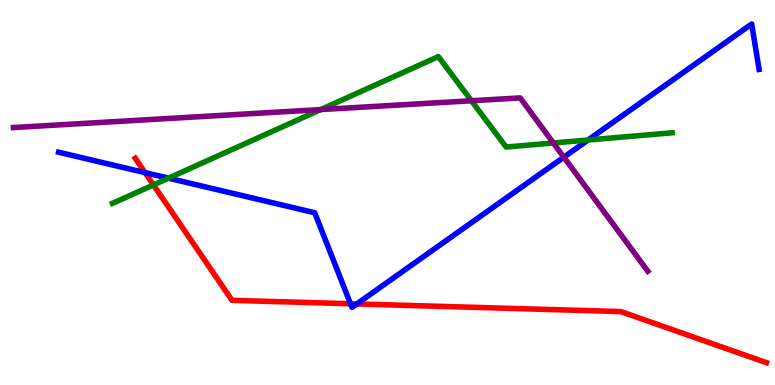[{'lines': ['blue', 'red'], 'intersections': [{'x': 1.87, 'y': 5.52}, {'x': 4.52, 'y': 2.11}, {'x': 4.6, 'y': 2.11}]}, {'lines': ['green', 'red'], 'intersections': [{'x': 1.98, 'y': 5.2}]}, {'lines': ['purple', 'red'], 'intersections': []}, {'lines': ['blue', 'green'], 'intersections': [{'x': 2.17, 'y': 5.37}, {'x': 7.59, 'y': 6.36}]}, {'lines': ['blue', 'purple'], 'intersections': [{'x': 7.28, 'y': 5.92}]}, {'lines': ['green', 'purple'], 'intersections': [{'x': 4.14, 'y': 7.15}, {'x': 6.08, 'y': 7.38}, {'x': 7.14, 'y': 6.29}]}]